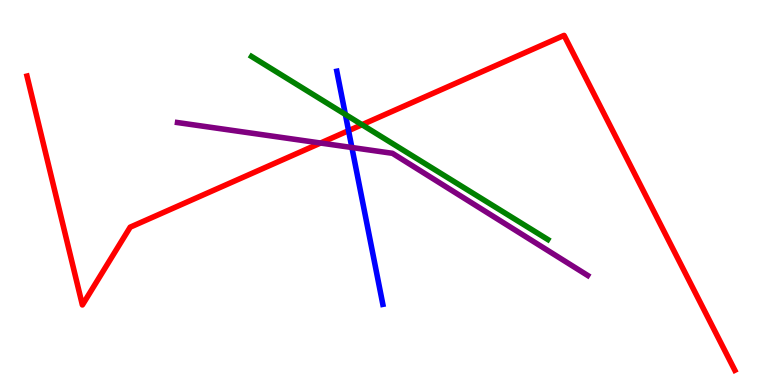[{'lines': ['blue', 'red'], 'intersections': [{'x': 4.5, 'y': 6.61}]}, {'lines': ['green', 'red'], 'intersections': [{'x': 4.67, 'y': 6.76}]}, {'lines': ['purple', 'red'], 'intersections': [{'x': 4.14, 'y': 6.28}]}, {'lines': ['blue', 'green'], 'intersections': [{'x': 4.46, 'y': 7.03}]}, {'lines': ['blue', 'purple'], 'intersections': [{'x': 4.54, 'y': 6.17}]}, {'lines': ['green', 'purple'], 'intersections': []}]